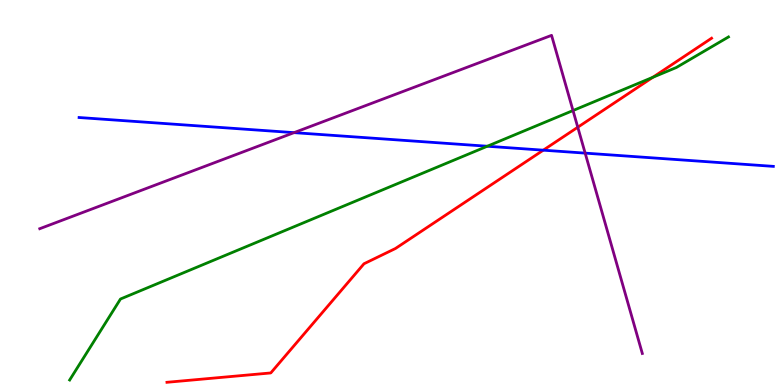[{'lines': ['blue', 'red'], 'intersections': [{'x': 7.01, 'y': 6.1}]}, {'lines': ['green', 'red'], 'intersections': [{'x': 8.42, 'y': 7.99}]}, {'lines': ['purple', 'red'], 'intersections': [{'x': 7.46, 'y': 6.7}]}, {'lines': ['blue', 'green'], 'intersections': [{'x': 6.29, 'y': 6.2}]}, {'lines': ['blue', 'purple'], 'intersections': [{'x': 3.79, 'y': 6.55}, {'x': 7.55, 'y': 6.02}]}, {'lines': ['green', 'purple'], 'intersections': [{'x': 7.39, 'y': 7.13}]}]